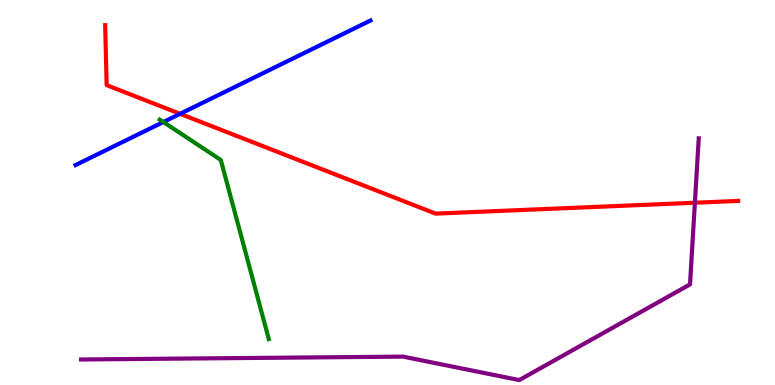[{'lines': ['blue', 'red'], 'intersections': [{'x': 2.32, 'y': 7.04}]}, {'lines': ['green', 'red'], 'intersections': []}, {'lines': ['purple', 'red'], 'intersections': [{'x': 8.97, 'y': 4.73}]}, {'lines': ['blue', 'green'], 'intersections': [{'x': 2.11, 'y': 6.83}]}, {'lines': ['blue', 'purple'], 'intersections': []}, {'lines': ['green', 'purple'], 'intersections': []}]